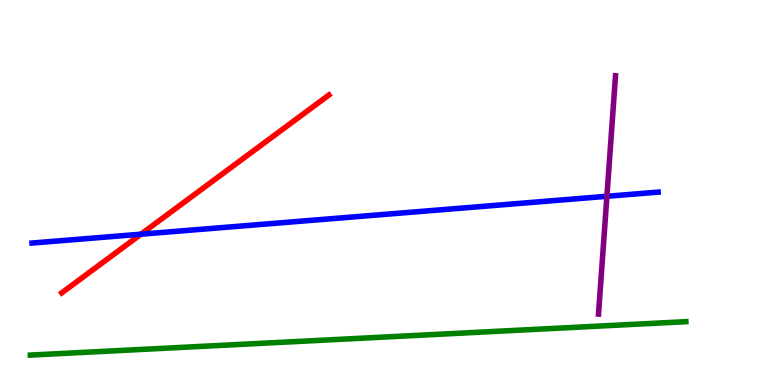[{'lines': ['blue', 'red'], 'intersections': [{'x': 1.82, 'y': 3.92}]}, {'lines': ['green', 'red'], 'intersections': []}, {'lines': ['purple', 'red'], 'intersections': []}, {'lines': ['blue', 'green'], 'intersections': []}, {'lines': ['blue', 'purple'], 'intersections': [{'x': 7.83, 'y': 4.9}]}, {'lines': ['green', 'purple'], 'intersections': []}]